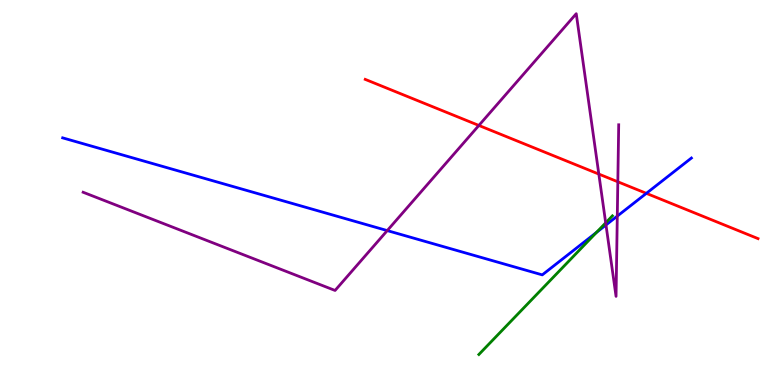[{'lines': ['blue', 'red'], 'intersections': [{'x': 8.34, 'y': 4.98}]}, {'lines': ['green', 'red'], 'intersections': []}, {'lines': ['purple', 'red'], 'intersections': [{'x': 6.18, 'y': 6.74}, {'x': 7.73, 'y': 5.48}, {'x': 7.97, 'y': 5.28}]}, {'lines': ['blue', 'green'], 'intersections': [{'x': 7.7, 'y': 3.96}]}, {'lines': ['blue', 'purple'], 'intersections': [{'x': 5.0, 'y': 4.01}, {'x': 7.82, 'y': 4.16}, {'x': 7.97, 'y': 4.39}]}, {'lines': ['green', 'purple'], 'intersections': [{'x': 7.82, 'y': 4.21}]}]